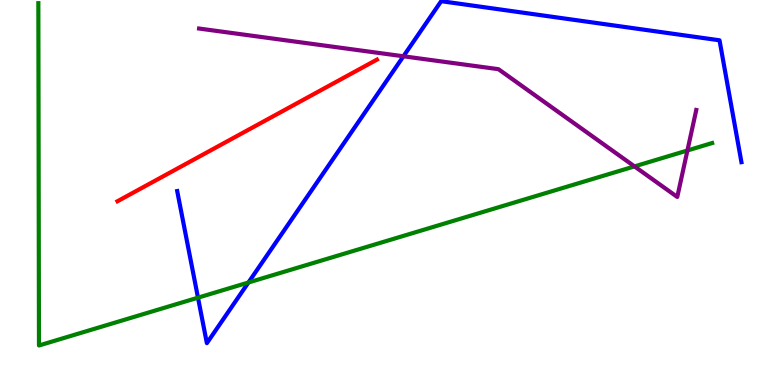[{'lines': ['blue', 'red'], 'intersections': []}, {'lines': ['green', 'red'], 'intersections': []}, {'lines': ['purple', 'red'], 'intersections': []}, {'lines': ['blue', 'green'], 'intersections': [{'x': 2.55, 'y': 2.27}, {'x': 3.21, 'y': 2.66}]}, {'lines': ['blue', 'purple'], 'intersections': [{'x': 5.21, 'y': 8.54}]}, {'lines': ['green', 'purple'], 'intersections': [{'x': 8.19, 'y': 5.68}, {'x': 8.87, 'y': 6.09}]}]